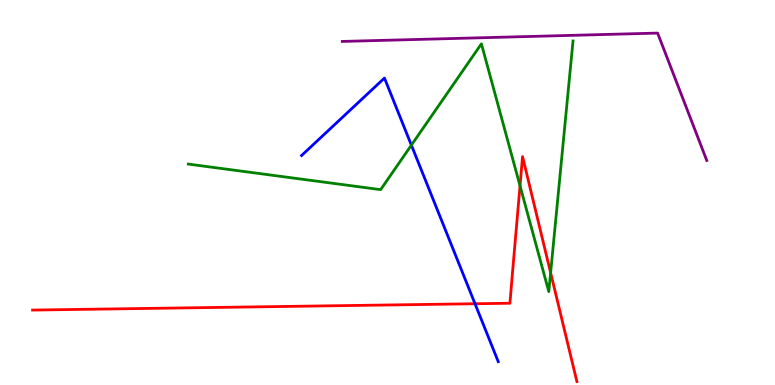[{'lines': ['blue', 'red'], 'intersections': [{'x': 6.13, 'y': 2.11}]}, {'lines': ['green', 'red'], 'intersections': [{'x': 6.71, 'y': 5.17}, {'x': 7.1, 'y': 2.92}]}, {'lines': ['purple', 'red'], 'intersections': []}, {'lines': ['blue', 'green'], 'intersections': [{'x': 5.31, 'y': 6.23}]}, {'lines': ['blue', 'purple'], 'intersections': []}, {'lines': ['green', 'purple'], 'intersections': []}]